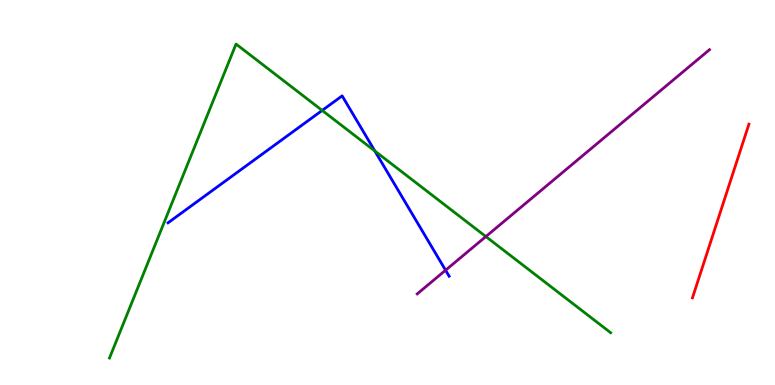[{'lines': ['blue', 'red'], 'intersections': []}, {'lines': ['green', 'red'], 'intersections': []}, {'lines': ['purple', 'red'], 'intersections': []}, {'lines': ['blue', 'green'], 'intersections': [{'x': 4.16, 'y': 7.13}, {'x': 4.84, 'y': 6.08}]}, {'lines': ['blue', 'purple'], 'intersections': [{'x': 5.75, 'y': 2.98}]}, {'lines': ['green', 'purple'], 'intersections': [{'x': 6.27, 'y': 3.86}]}]